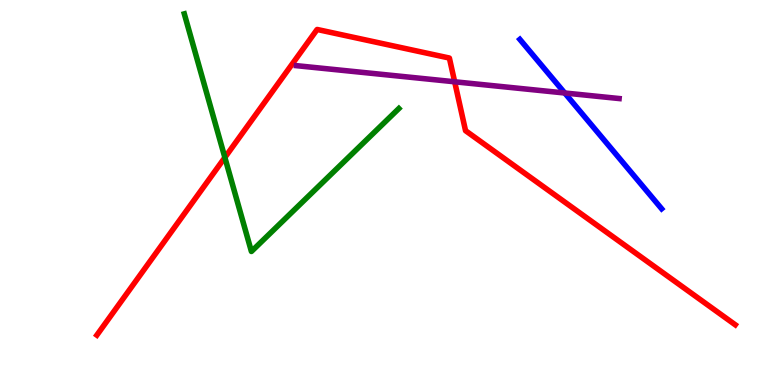[{'lines': ['blue', 'red'], 'intersections': []}, {'lines': ['green', 'red'], 'intersections': [{'x': 2.9, 'y': 5.91}]}, {'lines': ['purple', 'red'], 'intersections': [{'x': 5.87, 'y': 7.88}]}, {'lines': ['blue', 'green'], 'intersections': []}, {'lines': ['blue', 'purple'], 'intersections': [{'x': 7.29, 'y': 7.58}]}, {'lines': ['green', 'purple'], 'intersections': []}]